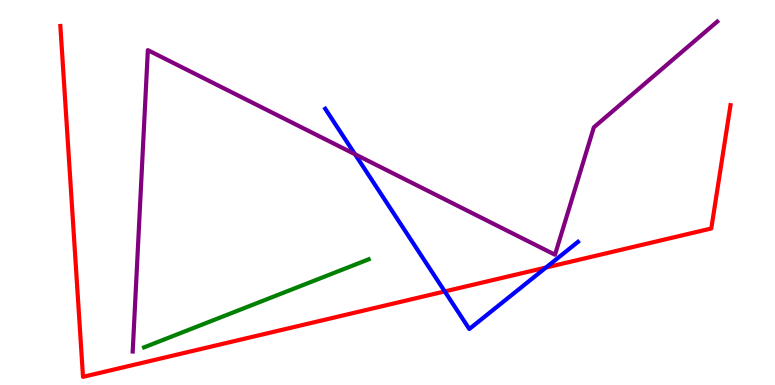[{'lines': ['blue', 'red'], 'intersections': [{'x': 5.74, 'y': 2.43}, {'x': 7.04, 'y': 3.05}]}, {'lines': ['green', 'red'], 'intersections': []}, {'lines': ['purple', 'red'], 'intersections': []}, {'lines': ['blue', 'green'], 'intersections': []}, {'lines': ['blue', 'purple'], 'intersections': [{'x': 4.58, 'y': 5.99}]}, {'lines': ['green', 'purple'], 'intersections': []}]